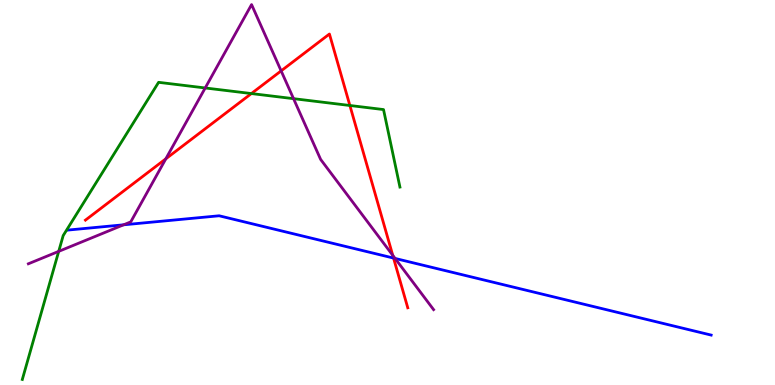[{'lines': ['blue', 'red'], 'intersections': [{'x': 5.08, 'y': 3.3}]}, {'lines': ['green', 'red'], 'intersections': [{'x': 3.24, 'y': 7.57}, {'x': 4.51, 'y': 7.26}]}, {'lines': ['purple', 'red'], 'intersections': [{'x': 2.14, 'y': 5.87}, {'x': 3.63, 'y': 8.16}, {'x': 5.07, 'y': 3.37}]}, {'lines': ['blue', 'green'], 'intersections': []}, {'lines': ['blue', 'purple'], 'intersections': [{'x': 1.6, 'y': 4.16}, {'x': 5.1, 'y': 3.29}]}, {'lines': ['green', 'purple'], 'intersections': [{'x': 0.757, 'y': 3.47}, {'x': 2.65, 'y': 7.72}, {'x': 3.79, 'y': 7.44}]}]